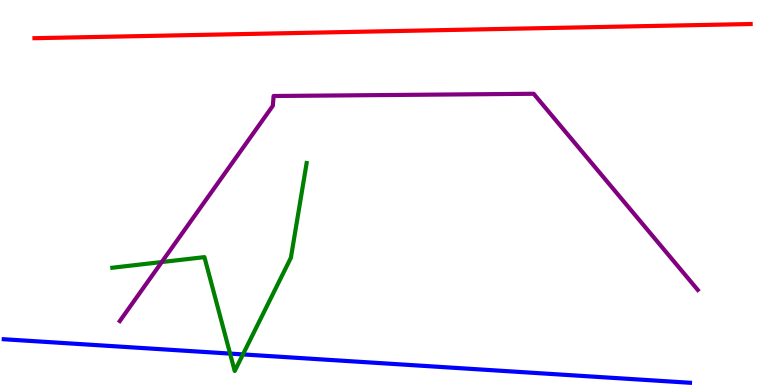[{'lines': ['blue', 'red'], 'intersections': []}, {'lines': ['green', 'red'], 'intersections': []}, {'lines': ['purple', 'red'], 'intersections': []}, {'lines': ['blue', 'green'], 'intersections': [{'x': 2.97, 'y': 0.816}, {'x': 3.13, 'y': 0.795}]}, {'lines': ['blue', 'purple'], 'intersections': []}, {'lines': ['green', 'purple'], 'intersections': [{'x': 2.09, 'y': 3.19}]}]